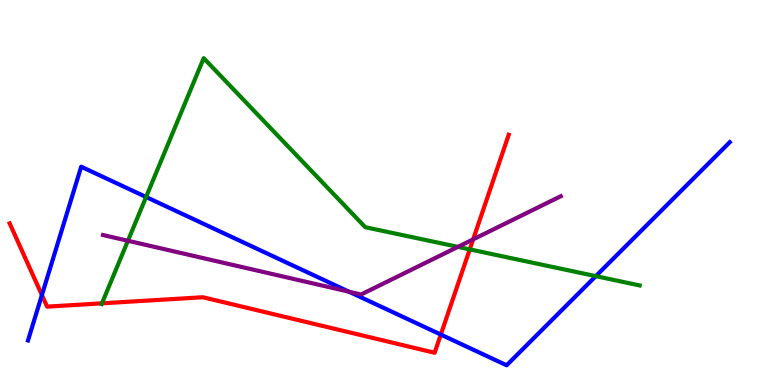[{'lines': ['blue', 'red'], 'intersections': [{'x': 0.541, 'y': 2.34}, {'x': 5.69, 'y': 1.31}]}, {'lines': ['green', 'red'], 'intersections': [{'x': 1.32, 'y': 2.12}, {'x': 6.06, 'y': 3.52}]}, {'lines': ['purple', 'red'], 'intersections': [{'x': 6.11, 'y': 3.78}]}, {'lines': ['blue', 'green'], 'intersections': [{'x': 1.88, 'y': 4.88}, {'x': 7.69, 'y': 2.83}]}, {'lines': ['blue', 'purple'], 'intersections': [{'x': 4.5, 'y': 2.42}]}, {'lines': ['green', 'purple'], 'intersections': [{'x': 1.65, 'y': 3.75}, {'x': 5.91, 'y': 3.59}]}]